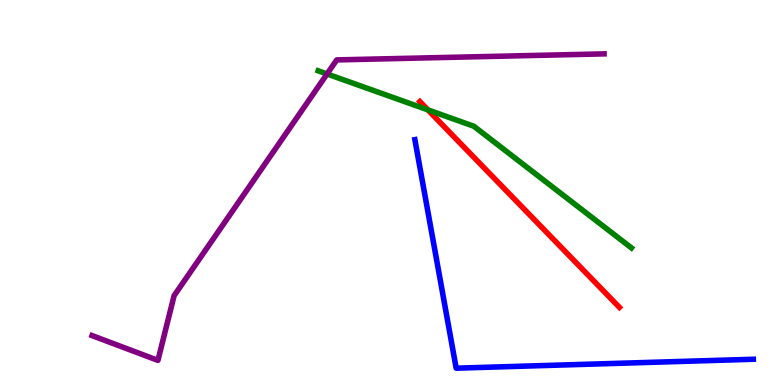[{'lines': ['blue', 'red'], 'intersections': []}, {'lines': ['green', 'red'], 'intersections': [{'x': 5.52, 'y': 7.15}]}, {'lines': ['purple', 'red'], 'intersections': []}, {'lines': ['blue', 'green'], 'intersections': []}, {'lines': ['blue', 'purple'], 'intersections': []}, {'lines': ['green', 'purple'], 'intersections': [{'x': 4.22, 'y': 8.08}]}]